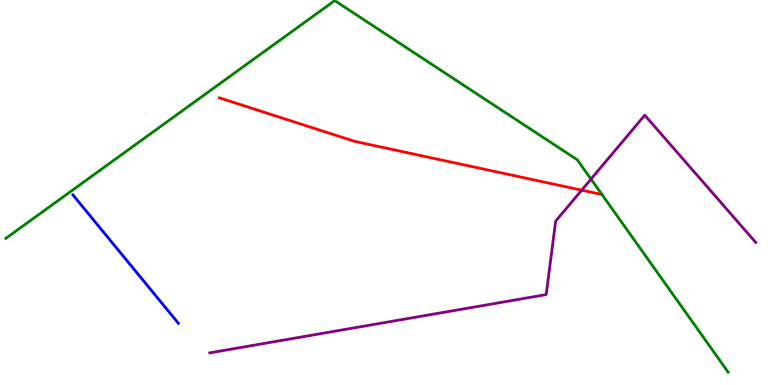[{'lines': ['blue', 'red'], 'intersections': []}, {'lines': ['green', 'red'], 'intersections': []}, {'lines': ['purple', 'red'], 'intersections': [{'x': 7.51, 'y': 5.06}]}, {'lines': ['blue', 'green'], 'intersections': []}, {'lines': ['blue', 'purple'], 'intersections': []}, {'lines': ['green', 'purple'], 'intersections': [{'x': 7.63, 'y': 5.35}]}]